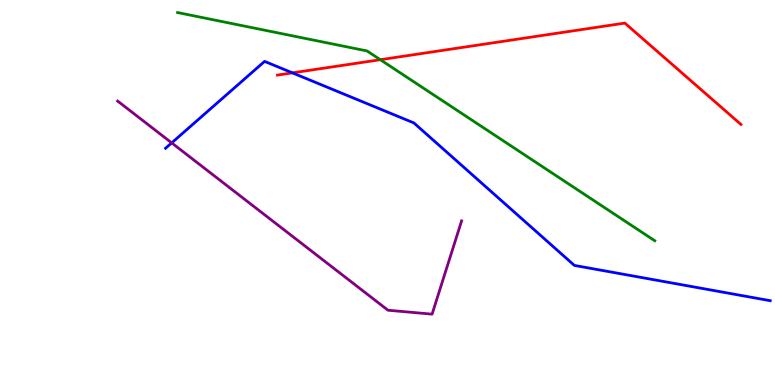[{'lines': ['blue', 'red'], 'intersections': [{'x': 3.77, 'y': 8.11}]}, {'lines': ['green', 'red'], 'intersections': [{'x': 4.91, 'y': 8.45}]}, {'lines': ['purple', 'red'], 'intersections': []}, {'lines': ['blue', 'green'], 'intersections': []}, {'lines': ['blue', 'purple'], 'intersections': [{'x': 2.22, 'y': 6.29}]}, {'lines': ['green', 'purple'], 'intersections': []}]